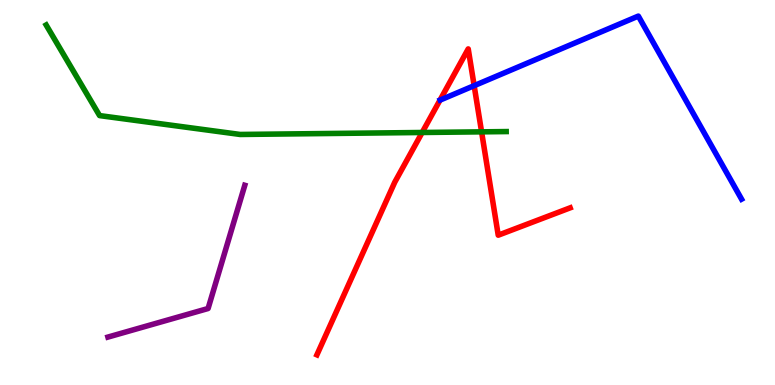[{'lines': ['blue', 'red'], 'intersections': [{'x': 6.12, 'y': 7.77}]}, {'lines': ['green', 'red'], 'intersections': [{'x': 5.45, 'y': 6.56}, {'x': 6.21, 'y': 6.58}]}, {'lines': ['purple', 'red'], 'intersections': []}, {'lines': ['blue', 'green'], 'intersections': []}, {'lines': ['blue', 'purple'], 'intersections': []}, {'lines': ['green', 'purple'], 'intersections': []}]